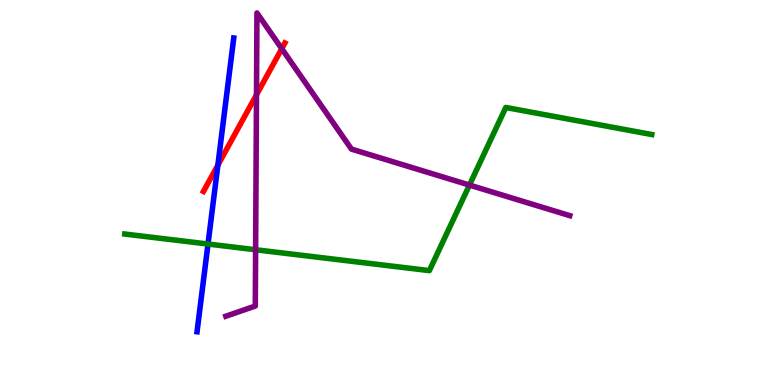[{'lines': ['blue', 'red'], 'intersections': [{'x': 2.81, 'y': 5.71}]}, {'lines': ['green', 'red'], 'intersections': []}, {'lines': ['purple', 'red'], 'intersections': [{'x': 3.31, 'y': 7.54}, {'x': 3.64, 'y': 8.73}]}, {'lines': ['blue', 'green'], 'intersections': [{'x': 2.68, 'y': 3.66}]}, {'lines': ['blue', 'purple'], 'intersections': []}, {'lines': ['green', 'purple'], 'intersections': [{'x': 3.3, 'y': 3.51}, {'x': 6.06, 'y': 5.19}]}]